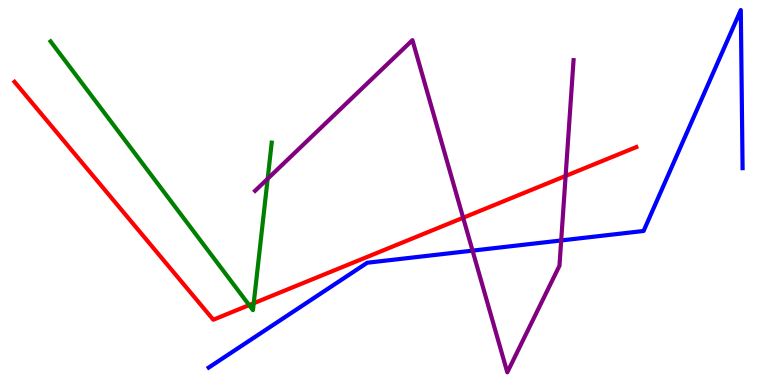[{'lines': ['blue', 'red'], 'intersections': []}, {'lines': ['green', 'red'], 'intersections': [{'x': 3.21, 'y': 2.08}, {'x': 3.27, 'y': 2.12}]}, {'lines': ['purple', 'red'], 'intersections': [{'x': 5.98, 'y': 4.34}, {'x': 7.3, 'y': 5.43}]}, {'lines': ['blue', 'green'], 'intersections': []}, {'lines': ['blue', 'purple'], 'intersections': [{'x': 6.1, 'y': 3.49}, {'x': 7.24, 'y': 3.75}]}, {'lines': ['green', 'purple'], 'intersections': [{'x': 3.45, 'y': 5.36}]}]